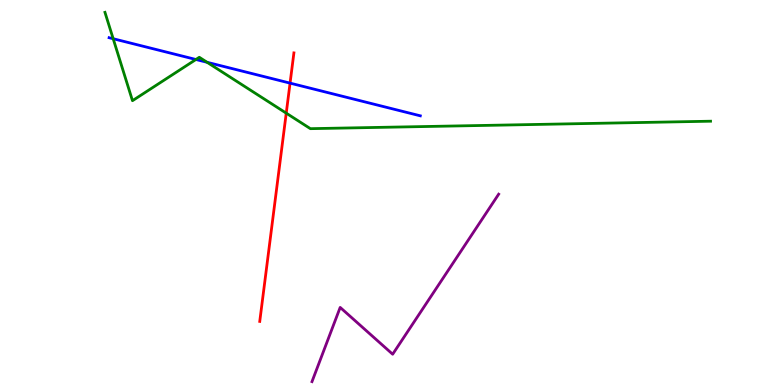[{'lines': ['blue', 'red'], 'intersections': [{'x': 3.74, 'y': 7.84}]}, {'lines': ['green', 'red'], 'intersections': [{'x': 3.69, 'y': 7.06}]}, {'lines': ['purple', 'red'], 'intersections': []}, {'lines': ['blue', 'green'], 'intersections': [{'x': 1.46, 'y': 8.99}, {'x': 2.53, 'y': 8.45}, {'x': 2.67, 'y': 8.38}]}, {'lines': ['blue', 'purple'], 'intersections': []}, {'lines': ['green', 'purple'], 'intersections': []}]